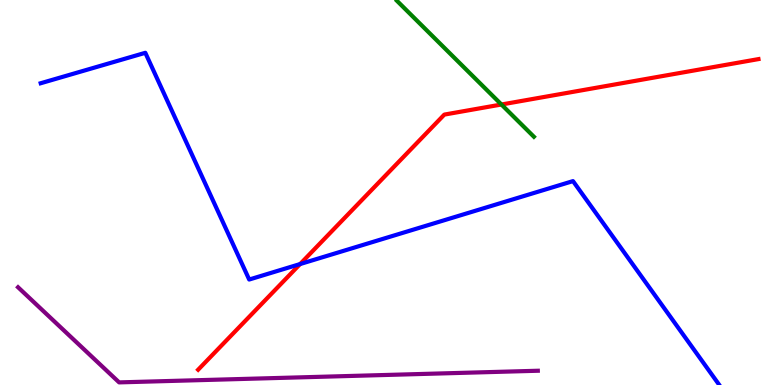[{'lines': ['blue', 'red'], 'intersections': [{'x': 3.87, 'y': 3.14}]}, {'lines': ['green', 'red'], 'intersections': [{'x': 6.47, 'y': 7.29}]}, {'lines': ['purple', 'red'], 'intersections': []}, {'lines': ['blue', 'green'], 'intersections': []}, {'lines': ['blue', 'purple'], 'intersections': []}, {'lines': ['green', 'purple'], 'intersections': []}]